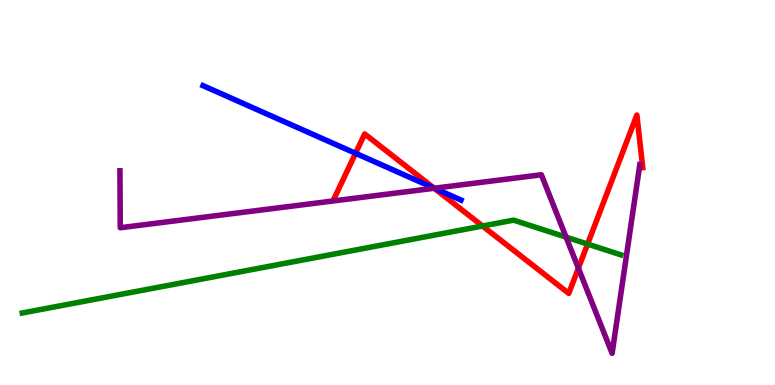[{'lines': ['blue', 'red'], 'intersections': [{'x': 4.59, 'y': 6.02}, {'x': 5.6, 'y': 5.12}]}, {'lines': ['green', 'red'], 'intersections': [{'x': 6.23, 'y': 4.13}, {'x': 7.58, 'y': 3.66}]}, {'lines': ['purple', 'red'], 'intersections': [{'x': 5.6, 'y': 5.11}, {'x': 7.46, 'y': 3.03}]}, {'lines': ['blue', 'green'], 'intersections': []}, {'lines': ['blue', 'purple'], 'intersections': [{'x': 5.6, 'y': 5.11}]}, {'lines': ['green', 'purple'], 'intersections': [{'x': 7.3, 'y': 3.84}]}]